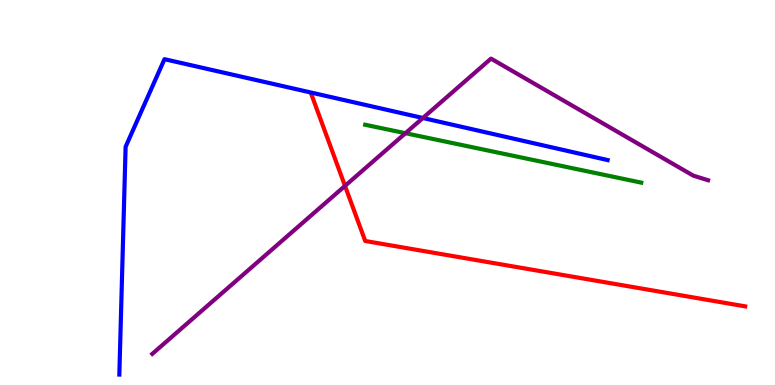[{'lines': ['blue', 'red'], 'intersections': []}, {'lines': ['green', 'red'], 'intersections': []}, {'lines': ['purple', 'red'], 'intersections': [{'x': 4.45, 'y': 5.17}]}, {'lines': ['blue', 'green'], 'intersections': []}, {'lines': ['blue', 'purple'], 'intersections': [{'x': 5.46, 'y': 6.93}]}, {'lines': ['green', 'purple'], 'intersections': [{'x': 5.23, 'y': 6.54}]}]